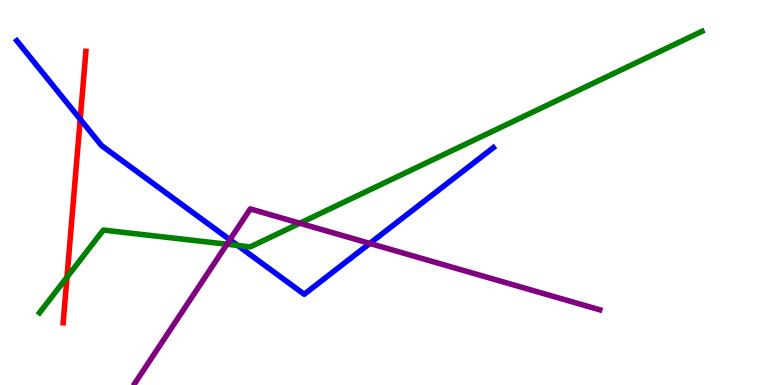[{'lines': ['blue', 'red'], 'intersections': [{'x': 1.04, 'y': 6.9}]}, {'lines': ['green', 'red'], 'intersections': [{'x': 0.864, 'y': 2.8}]}, {'lines': ['purple', 'red'], 'intersections': []}, {'lines': ['blue', 'green'], 'intersections': [{'x': 3.07, 'y': 3.63}]}, {'lines': ['blue', 'purple'], 'intersections': [{'x': 2.97, 'y': 3.77}, {'x': 4.77, 'y': 3.68}]}, {'lines': ['green', 'purple'], 'intersections': [{'x': 2.93, 'y': 3.66}, {'x': 3.87, 'y': 4.2}]}]